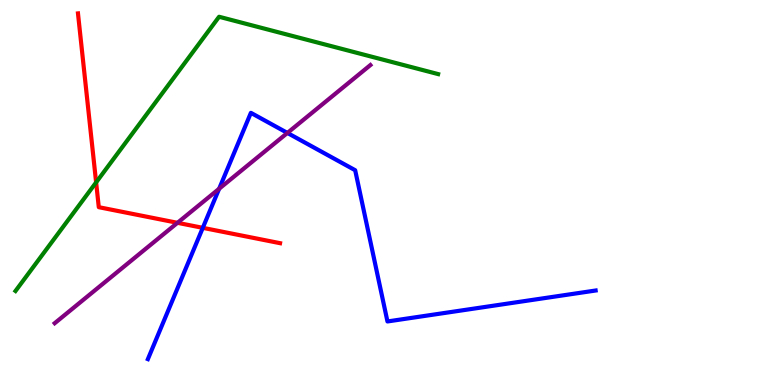[{'lines': ['blue', 'red'], 'intersections': [{'x': 2.62, 'y': 4.08}]}, {'lines': ['green', 'red'], 'intersections': [{'x': 1.24, 'y': 5.26}]}, {'lines': ['purple', 'red'], 'intersections': [{'x': 2.29, 'y': 4.21}]}, {'lines': ['blue', 'green'], 'intersections': []}, {'lines': ['blue', 'purple'], 'intersections': [{'x': 2.83, 'y': 5.1}, {'x': 3.71, 'y': 6.55}]}, {'lines': ['green', 'purple'], 'intersections': []}]